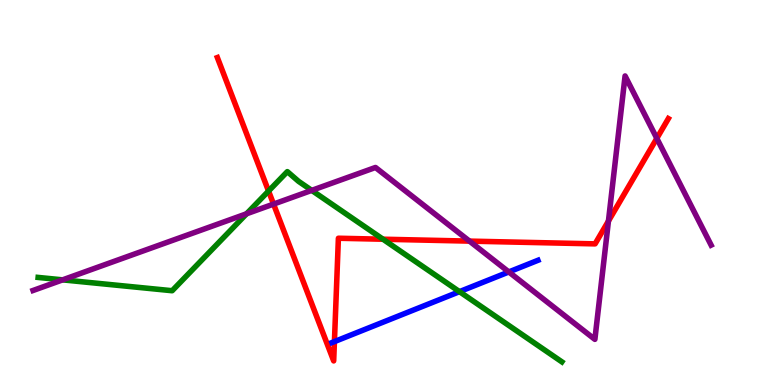[{'lines': ['blue', 'red'], 'intersections': [{'x': 4.32, 'y': 1.13}]}, {'lines': ['green', 'red'], 'intersections': [{'x': 3.47, 'y': 5.04}, {'x': 4.94, 'y': 3.79}]}, {'lines': ['purple', 'red'], 'intersections': [{'x': 3.53, 'y': 4.7}, {'x': 6.06, 'y': 3.74}, {'x': 7.85, 'y': 4.26}, {'x': 8.48, 'y': 6.41}]}, {'lines': ['blue', 'green'], 'intersections': [{'x': 5.93, 'y': 2.42}]}, {'lines': ['blue', 'purple'], 'intersections': [{'x': 6.57, 'y': 2.94}]}, {'lines': ['green', 'purple'], 'intersections': [{'x': 0.808, 'y': 2.73}, {'x': 3.18, 'y': 4.45}, {'x': 4.02, 'y': 5.06}]}]